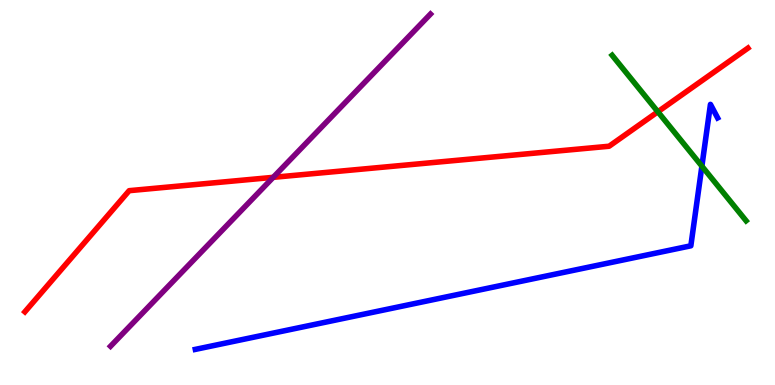[{'lines': ['blue', 'red'], 'intersections': []}, {'lines': ['green', 'red'], 'intersections': [{'x': 8.49, 'y': 7.1}]}, {'lines': ['purple', 'red'], 'intersections': [{'x': 3.53, 'y': 5.39}]}, {'lines': ['blue', 'green'], 'intersections': [{'x': 9.06, 'y': 5.68}]}, {'lines': ['blue', 'purple'], 'intersections': []}, {'lines': ['green', 'purple'], 'intersections': []}]